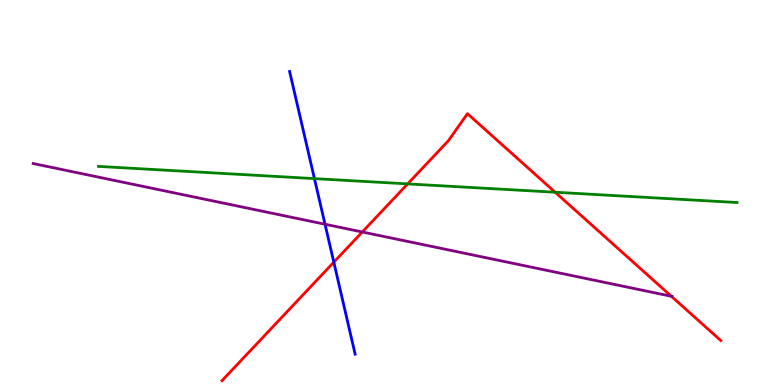[{'lines': ['blue', 'red'], 'intersections': [{'x': 4.31, 'y': 3.19}]}, {'lines': ['green', 'red'], 'intersections': [{'x': 5.26, 'y': 5.22}, {'x': 7.16, 'y': 5.01}]}, {'lines': ['purple', 'red'], 'intersections': [{'x': 4.67, 'y': 3.97}, {'x': 8.66, 'y': 2.3}]}, {'lines': ['blue', 'green'], 'intersections': [{'x': 4.06, 'y': 5.36}]}, {'lines': ['blue', 'purple'], 'intersections': [{'x': 4.19, 'y': 4.18}]}, {'lines': ['green', 'purple'], 'intersections': []}]